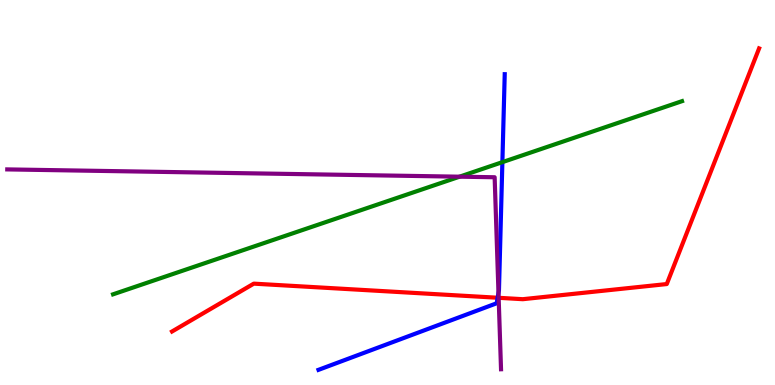[{'lines': ['blue', 'red'], 'intersections': [{'x': 6.42, 'y': 2.27}]}, {'lines': ['green', 'red'], 'intersections': []}, {'lines': ['purple', 'red'], 'intersections': [{'x': 6.43, 'y': 2.26}]}, {'lines': ['blue', 'green'], 'intersections': [{'x': 6.48, 'y': 5.79}]}, {'lines': ['blue', 'purple'], 'intersections': [{'x': 6.43, 'y': 2.39}]}, {'lines': ['green', 'purple'], 'intersections': [{'x': 5.93, 'y': 5.41}]}]